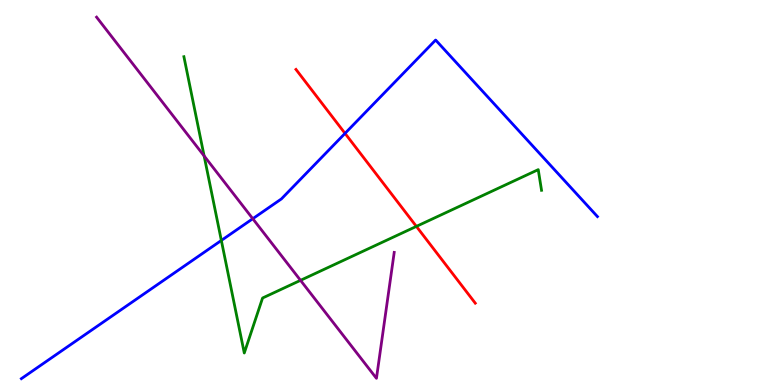[{'lines': ['blue', 'red'], 'intersections': [{'x': 4.45, 'y': 6.54}]}, {'lines': ['green', 'red'], 'intersections': [{'x': 5.37, 'y': 4.12}]}, {'lines': ['purple', 'red'], 'intersections': []}, {'lines': ['blue', 'green'], 'intersections': [{'x': 2.86, 'y': 3.75}]}, {'lines': ['blue', 'purple'], 'intersections': [{'x': 3.26, 'y': 4.32}]}, {'lines': ['green', 'purple'], 'intersections': [{'x': 2.63, 'y': 5.95}, {'x': 3.88, 'y': 2.72}]}]